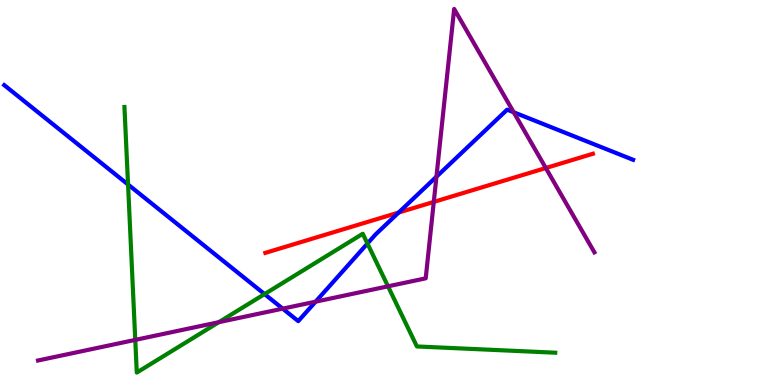[{'lines': ['blue', 'red'], 'intersections': [{'x': 5.14, 'y': 4.48}]}, {'lines': ['green', 'red'], 'intersections': []}, {'lines': ['purple', 'red'], 'intersections': [{'x': 5.6, 'y': 4.76}, {'x': 7.04, 'y': 5.64}]}, {'lines': ['blue', 'green'], 'intersections': [{'x': 1.65, 'y': 5.21}, {'x': 3.41, 'y': 2.36}, {'x': 4.74, 'y': 3.67}]}, {'lines': ['blue', 'purple'], 'intersections': [{'x': 3.65, 'y': 1.98}, {'x': 4.07, 'y': 2.16}, {'x': 5.63, 'y': 5.41}, {'x': 6.63, 'y': 7.08}]}, {'lines': ['green', 'purple'], 'intersections': [{'x': 1.75, 'y': 1.17}, {'x': 2.82, 'y': 1.63}, {'x': 5.01, 'y': 2.56}]}]